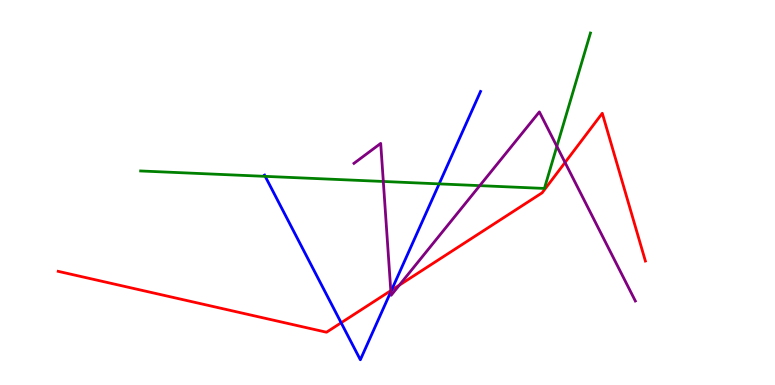[{'lines': ['blue', 'red'], 'intersections': [{'x': 4.4, 'y': 1.62}, {'x': 5.05, 'y': 2.46}]}, {'lines': ['green', 'red'], 'intersections': []}, {'lines': ['purple', 'red'], 'intersections': [{'x': 5.04, 'y': 2.45}, {'x': 5.15, 'y': 2.59}, {'x': 7.29, 'y': 5.78}]}, {'lines': ['blue', 'green'], 'intersections': [{'x': 3.42, 'y': 5.42}, {'x': 5.67, 'y': 5.22}]}, {'lines': ['blue', 'purple'], 'intersections': [{'x': 5.04, 'y': 2.42}]}, {'lines': ['green', 'purple'], 'intersections': [{'x': 4.95, 'y': 5.29}, {'x': 6.19, 'y': 5.18}, {'x': 7.19, 'y': 6.2}]}]